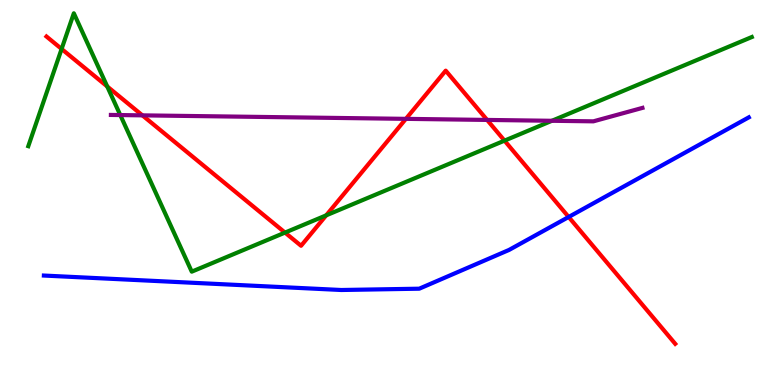[{'lines': ['blue', 'red'], 'intersections': [{'x': 7.34, 'y': 4.36}]}, {'lines': ['green', 'red'], 'intersections': [{'x': 0.795, 'y': 8.73}, {'x': 1.38, 'y': 7.75}, {'x': 3.68, 'y': 3.96}, {'x': 4.21, 'y': 4.41}, {'x': 6.51, 'y': 6.35}]}, {'lines': ['purple', 'red'], 'intersections': [{'x': 1.84, 'y': 7.0}, {'x': 5.24, 'y': 6.91}, {'x': 6.29, 'y': 6.88}]}, {'lines': ['blue', 'green'], 'intersections': []}, {'lines': ['blue', 'purple'], 'intersections': []}, {'lines': ['green', 'purple'], 'intersections': [{'x': 1.55, 'y': 7.01}, {'x': 7.12, 'y': 6.86}]}]